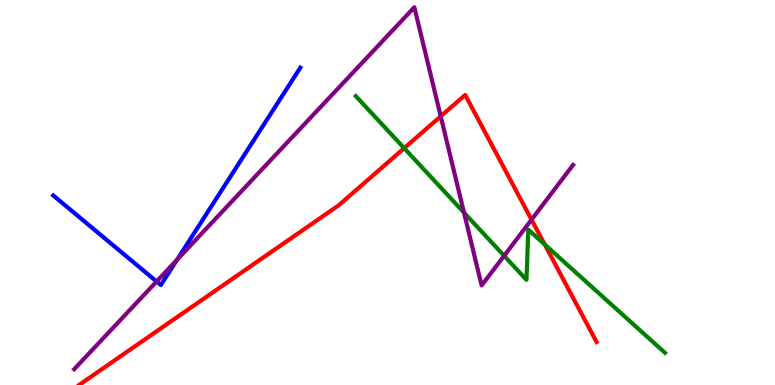[{'lines': ['blue', 'red'], 'intersections': []}, {'lines': ['green', 'red'], 'intersections': [{'x': 5.22, 'y': 6.15}, {'x': 7.03, 'y': 3.65}]}, {'lines': ['purple', 'red'], 'intersections': [{'x': 5.69, 'y': 6.98}, {'x': 6.86, 'y': 4.29}]}, {'lines': ['blue', 'green'], 'intersections': []}, {'lines': ['blue', 'purple'], 'intersections': [{'x': 2.02, 'y': 2.69}, {'x': 2.29, 'y': 3.26}]}, {'lines': ['green', 'purple'], 'intersections': [{'x': 5.99, 'y': 4.48}, {'x': 6.5, 'y': 3.36}]}]